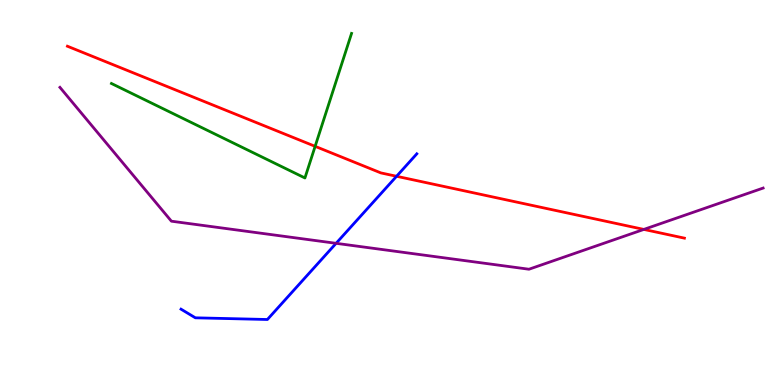[{'lines': ['blue', 'red'], 'intersections': [{'x': 5.12, 'y': 5.42}]}, {'lines': ['green', 'red'], 'intersections': [{'x': 4.07, 'y': 6.2}]}, {'lines': ['purple', 'red'], 'intersections': [{'x': 8.31, 'y': 4.04}]}, {'lines': ['blue', 'green'], 'intersections': []}, {'lines': ['blue', 'purple'], 'intersections': [{'x': 4.34, 'y': 3.68}]}, {'lines': ['green', 'purple'], 'intersections': []}]